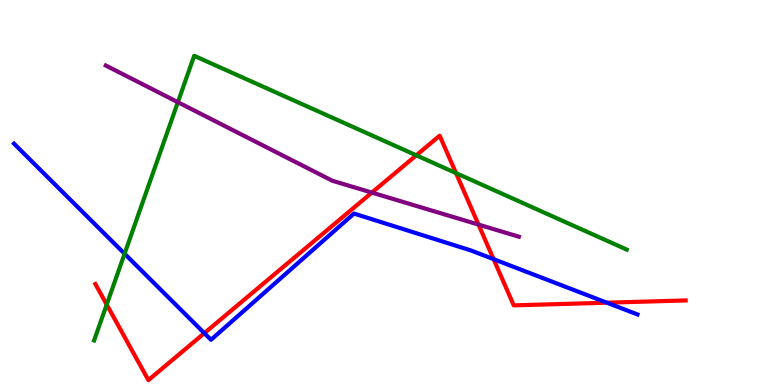[{'lines': ['blue', 'red'], 'intersections': [{'x': 2.64, 'y': 1.35}, {'x': 6.37, 'y': 3.27}, {'x': 7.83, 'y': 2.14}]}, {'lines': ['green', 'red'], 'intersections': [{'x': 1.38, 'y': 2.09}, {'x': 5.37, 'y': 5.97}, {'x': 5.88, 'y': 5.5}]}, {'lines': ['purple', 'red'], 'intersections': [{'x': 4.8, 'y': 5.0}, {'x': 6.17, 'y': 4.17}]}, {'lines': ['blue', 'green'], 'intersections': [{'x': 1.61, 'y': 3.41}]}, {'lines': ['blue', 'purple'], 'intersections': []}, {'lines': ['green', 'purple'], 'intersections': [{'x': 2.3, 'y': 7.35}]}]